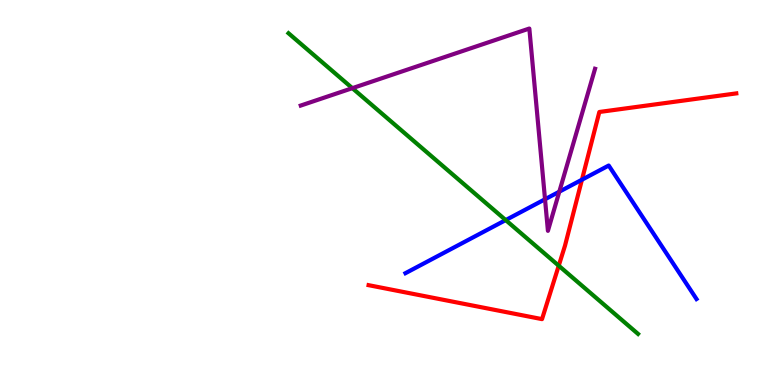[{'lines': ['blue', 'red'], 'intersections': [{'x': 7.51, 'y': 5.33}]}, {'lines': ['green', 'red'], 'intersections': [{'x': 7.21, 'y': 3.1}]}, {'lines': ['purple', 'red'], 'intersections': []}, {'lines': ['blue', 'green'], 'intersections': [{'x': 6.53, 'y': 4.28}]}, {'lines': ['blue', 'purple'], 'intersections': [{'x': 7.03, 'y': 4.82}, {'x': 7.22, 'y': 5.02}]}, {'lines': ['green', 'purple'], 'intersections': [{'x': 4.55, 'y': 7.71}]}]